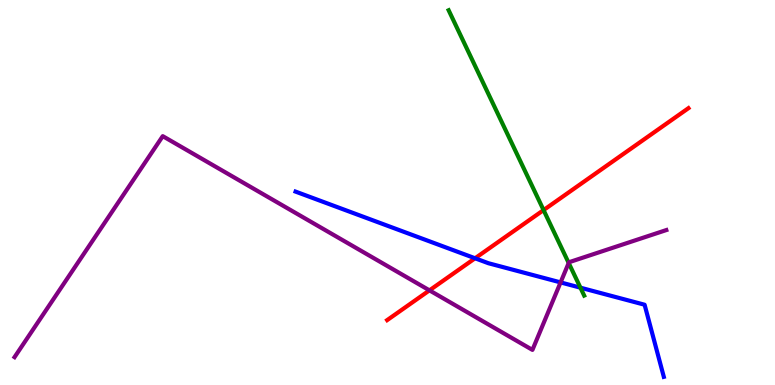[{'lines': ['blue', 'red'], 'intersections': [{'x': 6.13, 'y': 3.29}]}, {'lines': ['green', 'red'], 'intersections': [{'x': 7.01, 'y': 4.54}]}, {'lines': ['purple', 'red'], 'intersections': [{'x': 5.54, 'y': 2.46}]}, {'lines': ['blue', 'green'], 'intersections': [{'x': 7.49, 'y': 2.53}]}, {'lines': ['blue', 'purple'], 'intersections': [{'x': 7.23, 'y': 2.66}]}, {'lines': ['green', 'purple'], 'intersections': [{'x': 7.34, 'y': 3.17}]}]